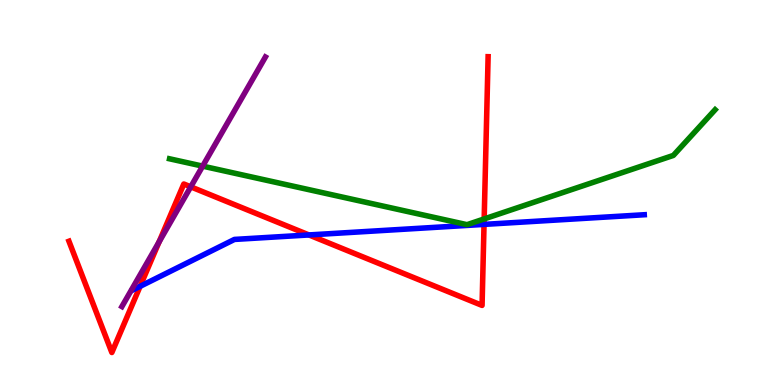[{'lines': ['blue', 'red'], 'intersections': [{'x': 1.81, 'y': 2.56}, {'x': 3.99, 'y': 3.9}, {'x': 6.25, 'y': 4.17}]}, {'lines': ['green', 'red'], 'intersections': [{'x': 6.25, 'y': 4.31}]}, {'lines': ['purple', 'red'], 'intersections': [{'x': 2.05, 'y': 3.72}, {'x': 2.46, 'y': 5.15}]}, {'lines': ['blue', 'green'], 'intersections': []}, {'lines': ['blue', 'purple'], 'intersections': []}, {'lines': ['green', 'purple'], 'intersections': [{'x': 2.61, 'y': 5.68}]}]